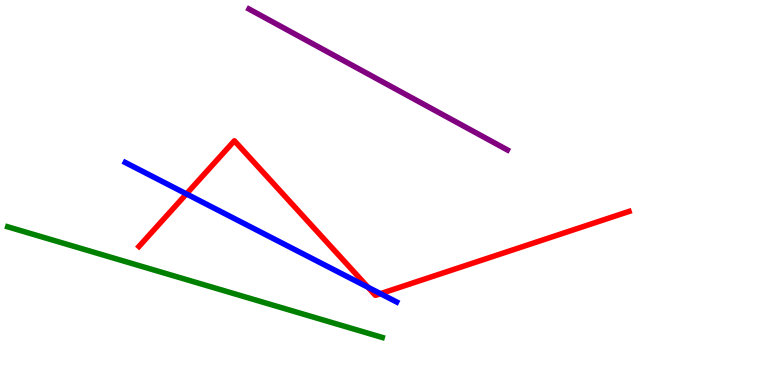[{'lines': ['blue', 'red'], 'intersections': [{'x': 2.41, 'y': 4.96}, {'x': 4.75, 'y': 2.54}, {'x': 4.91, 'y': 2.37}]}, {'lines': ['green', 'red'], 'intersections': []}, {'lines': ['purple', 'red'], 'intersections': []}, {'lines': ['blue', 'green'], 'intersections': []}, {'lines': ['blue', 'purple'], 'intersections': []}, {'lines': ['green', 'purple'], 'intersections': []}]